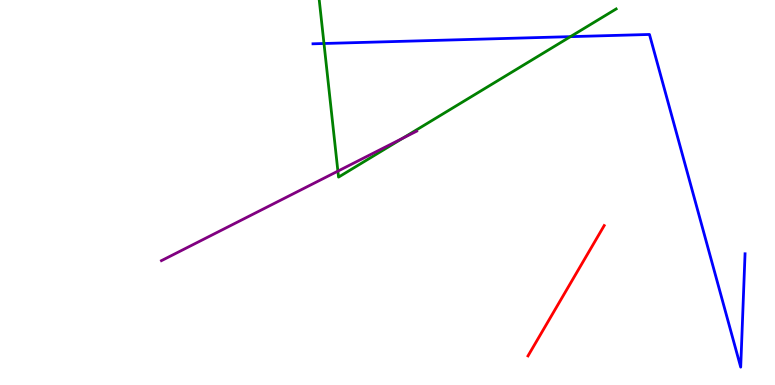[{'lines': ['blue', 'red'], 'intersections': []}, {'lines': ['green', 'red'], 'intersections': []}, {'lines': ['purple', 'red'], 'intersections': []}, {'lines': ['blue', 'green'], 'intersections': [{'x': 4.18, 'y': 8.87}, {'x': 7.36, 'y': 9.05}]}, {'lines': ['blue', 'purple'], 'intersections': []}, {'lines': ['green', 'purple'], 'intersections': [{'x': 4.36, 'y': 5.55}, {'x': 5.2, 'y': 6.41}]}]